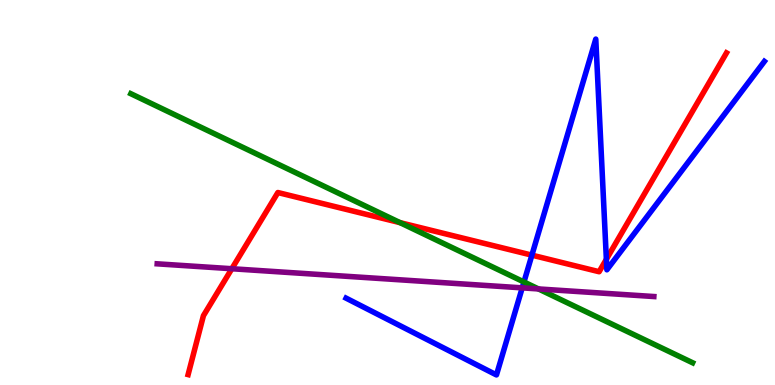[{'lines': ['blue', 'red'], 'intersections': [{'x': 6.86, 'y': 3.37}, {'x': 7.82, 'y': 3.27}]}, {'lines': ['green', 'red'], 'intersections': [{'x': 5.16, 'y': 4.22}]}, {'lines': ['purple', 'red'], 'intersections': [{'x': 2.99, 'y': 3.02}]}, {'lines': ['blue', 'green'], 'intersections': [{'x': 6.76, 'y': 2.68}]}, {'lines': ['blue', 'purple'], 'intersections': [{'x': 6.74, 'y': 2.52}]}, {'lines': ['green', 'purple'], 'intersections': [{'x': 6.95, 'y': 2.5}]}]